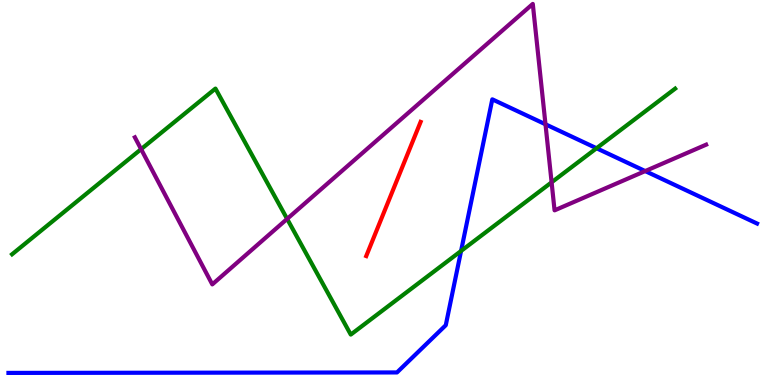[{'lines': ['blue', 'red'], 'intersections': []}, {'lines': ['green', 'red'], 'intersections': []}, {'lines': ['purple', 'red'], 'intersections': []}, {'lines': ['blue', 'green'], 'intersections': [{'x': 5.95, 'y': 3.48}, {'x': 7.7, 'y': 6.15}]}, {'lines': ['blue', 'purple'], 'intersections': [{'x': 7.04, 'y': 6.77}, {'x': 8.33, 'y': 5.56}]}, {'lines': ['green', 'purple'], 'intersections': [{'x': 1.82, 'y': 6.13}, {'x': 3.71, 'y': 4.31}, {'x': 7.12, 'y': 5.26}]}]